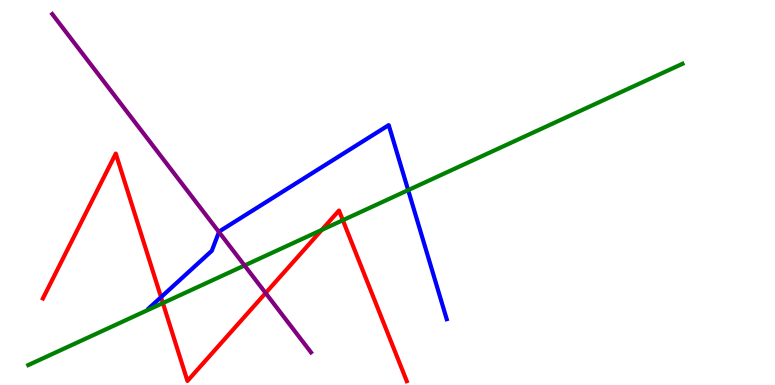[{'lines': ['blue', 'red'], 'intersections': [{'x': 2.08, 'y': 2.28}]}, {'lines': ['green', 'red'], 'intersections': [{'x': 2.1, 'y': 2.13}, {'x': 4.15, 'y': 4.03}, {'x': 4.42, 'y': 4.28}]}, {'lines': ['purple', 'red'], 'intersections': [{'x': 3.43, 'y': 2.39}]}, {'lines': ['blue', 'green'], 'intersections': [{'x': 5.27, 'y': 5.06}]}, {'lines': ['blue', 'purple'], 'intersections': [{'x': 2.83, 'y': 3.97}]}, {'lines': ['green', 'purple'], 'intersections': [{'x': 3.16, 'y': 3.1}]}]